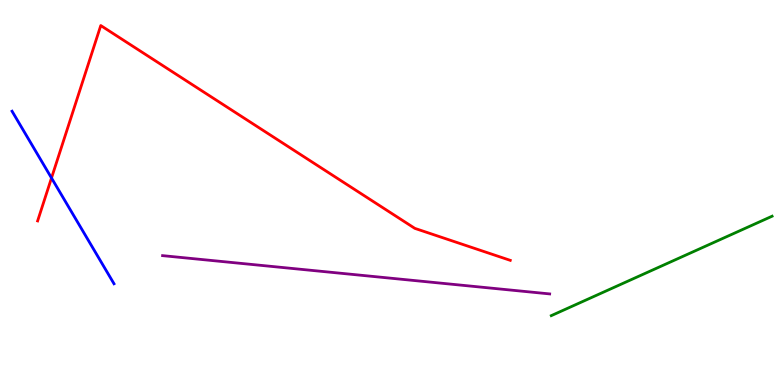[{'lines': ['blue', 'red'], 'intersections': [{'x': 0.665, 'y': 5.38}]}, {'lines': ['green', 'red'], 'intersections': []}, {'lines': ['purple', 'red'], 'intersections': []}, {'lines': ['blue', 'green'], 'intersections': []}, {'lines': ['blue', 'purple'], 'intersections': []}, {'lines': ['green', 'purple'], 'intersections': []}]